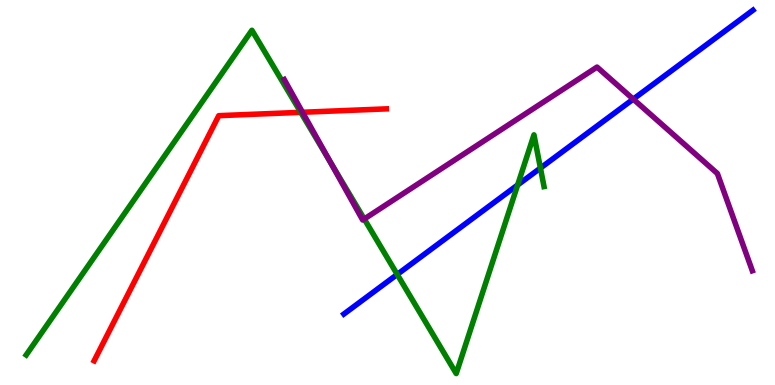[{'lines': ['blue', 'red'], 'intersections': []}, {'lines': ['green', 'red'], 'intersections': [{'x': 3.88, 'y': 7.08}]}, {'lines': ['purple', 'red'], 'intersections': [{'x': 3.9, 'y': 7.08}]}, {'lines': ['blue', 'green'], 'intersections': [{'x': 5.13, 'y': 2.87}, {'x': 6.68, 'y': 5.19}, {'x': 6.97, 'y': 5.63}]}, {'lines': ['blue', 'purple'], 'intersections': [{'x': 8.17, 'y': 7.43}]}, {'lines': ['green', 'purple'], 'intersections': [{'x': 4.26, 'y': 5.81}, {'x': 4.7, 'y': 4.31}]}]